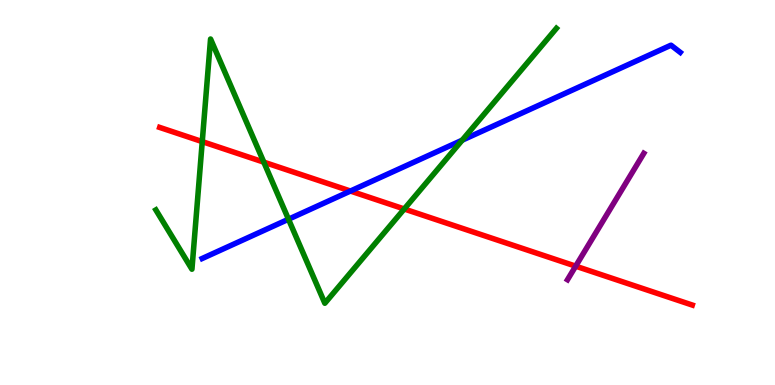[{'lines': ['blue', 'red'], 'intersections': [{'x': 4.52, 'y': 5.04}]}, {'lines': ['green', 'red'], 'intersections': [{'x': 2.61, 'y': 6.32}, {'x': 3.4, 'y': 5.79}, {'x': 5.22, 'y': 4.57}]}, {'lines': ['purple', 'red'], 'intersections': [{'x': 7.43, 'y': 3.09}]}, {'lines': ['blue', 'green'], 'intersections': [{'x': 3.72, 'y': 4.31}, {'x': 5.96, 'y': 6.36}]}, {'lines': ['blue', 'purple'], 'intersections': []}, {'lines': ['green', 'purple'], 'intersections': []}]